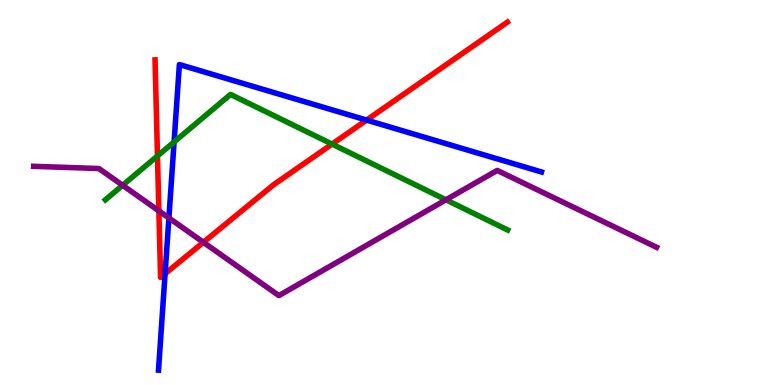[{'lines': ['blue', 'red'], 'intersections': [{'x': 2.13, 'y': 2.89}, {'x': 4.73, 'y': 6.88}]}, {'lines': ['green', 'red'], 'intersections': [{'x': 2.03, 'y': 5.95}, {'x': 4.28, 'y': 6.26}]}, {'lines': ['purple', 'red'], 'intersections': [{'x': 2.05, 'y': 4.52}, {'x': 2.62, 'y': 3.71}]}, {'lines': ['blue', 'green'], 'intersections': [{'x': 2.25, 'y': 6.31}]}, {'lines': ['blue', 'purple'], 'intersections': [{'x': 2.18, 'y': 4.34}]}, {'lines': ['green', 'purple'], 'intersections': [{'x': 1.58, 'y': 5.19}, {'x': 5.75, 'y': 4.81}]}]